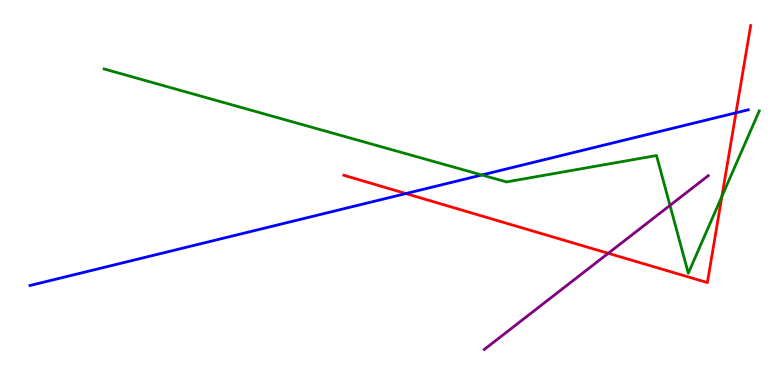[{'lines': ['blue', 'red'], 'intersections': [{'x': 5.24, 'y': 4.97}, {'x': 9.5, 'y': 7.07}]}, {'lines': ['green', 'red'], 'intersections': [{'x': 9.31, 'y': 4.9}]}, {'lines': ['purple', 'red'], 'intersections': [{'x': 7.85, 'y': 3.42}]}, {'lines': ['blue', 'green'], 'intersections': [{'x': 6.22, 'y': 5.45}]}, {'lines': ['blue', 'purple'], 'intersections': []}, {'lines': ['green', 'purple'], 'intersections': [{'x': 8.64, 'y': 4.66}]}]